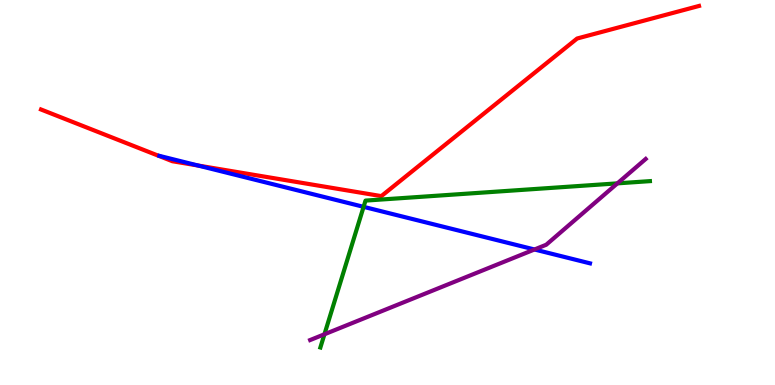[{'lines': ['blue', 'red'], 'intersections': [{'x': 2.56, 'y': 5.7}]}, {'lines': ['green', 'red'], 'intersections': []}, {'lines': ['purple', 'red'], 'intersections': []}, {'lines': ['blue', 'green'], 'intersections': [{'x': 4.69, 'y': 4.63}]}, {'lines': ['blue', 'purple'], 'intersections': [{'x': 6.9, 'y': 3.52}]}, {'lines': ['green', 'purple'], 'intersections': [{'x': 4.19, 'y': 1.32}, {'x': 7.97, 'y': 5.24}]}]